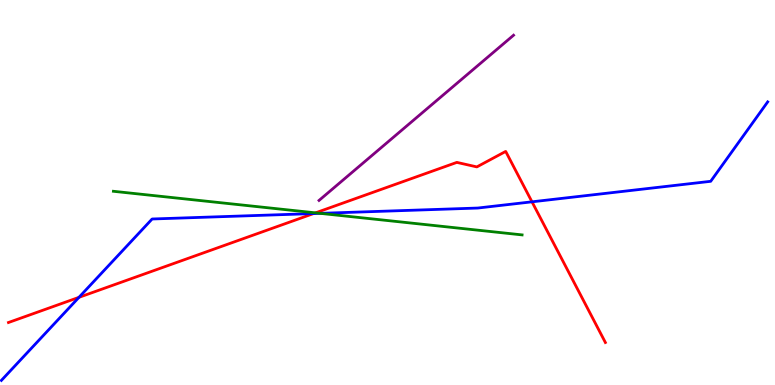[{'lines': ['blue', 'red'], 'intersections': [{'x': 1.02, 'y': 2.28}, {'x': 4.05, 'y': 4.45}, {'x': 6.86, 'y': 4.76}]}, {'lines': ['green', 'red'], 'intersections': [{'x': 4.07, 'y': 4.47}]}, {'lines': ['purple', 'red'], 'intersections': []}, {'lines': ['blue', 'green'], 'intersections': [{'x': 4.13, 'y': 4.46}]}, {'lines': ['blue', 'purple'], 'intersections': []}, {'lines': ['green', 'purple'], 'intersections': []}]